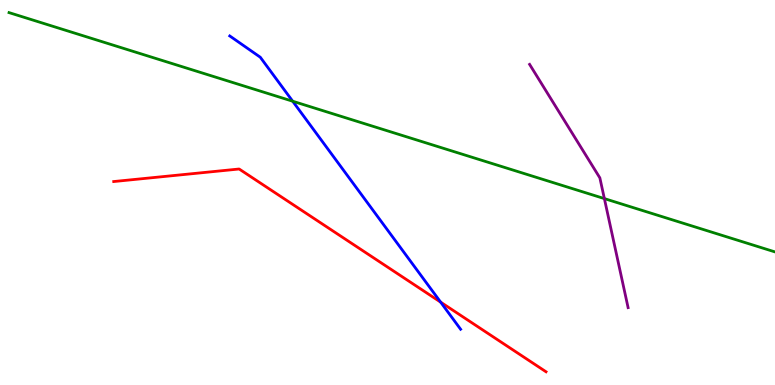[{'lines': ['blue', 'red'], 'intersections': [{'x': 5.69, 'y': 2.15}]}, {'lines': ['green', 'red'], 'intersections': []}, {'lines': ['purple', 'red'], 'intersections': []}, {'lines': ['blue', 'green'], 'intersections': [{'x': 3.78, 'y': 7.37}]}, {'lines': ['blue', 'purple'], 'intersections': []}, {'lines': ['green', 'purple'], 'intersections': [{'x': 7.8, 'y': 4.84}]}]